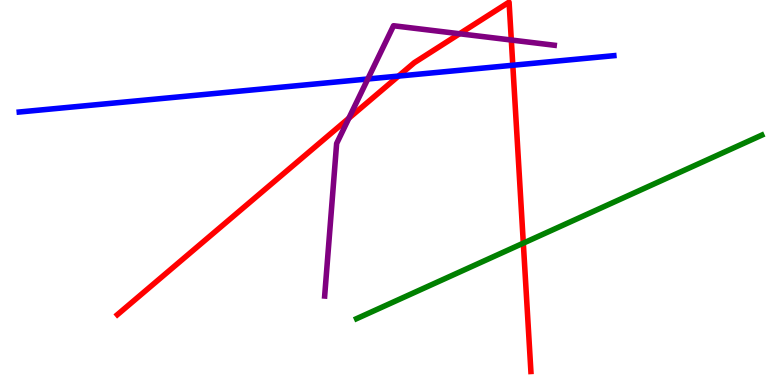[{'lines': ['blue', 'red'], 'intersections': [{'x': 5.14, 'y': 8.02}, {'x': 6.62, 'y': 8.31}]}, {'lines': ['green', 'red'], 'intersections': [{'x': 6.75, 'y': 3.68}]}, {'lines': ['purple', 'red'], 'intersections': [{'x': 4.5, 'y': 6.93}, {'x': 5.93, 'y': 9.12}, {'x': 6.6, 'y': 8.96}]}, {'lines': ['blue', 'green'], 'intersections': []}, {'lines': ['blue', 'purple'], 'intersections': [{'x': 4.75, 'y': 7.95}]}, {'lines': ['green', 'purple'], 'intersections': []}]